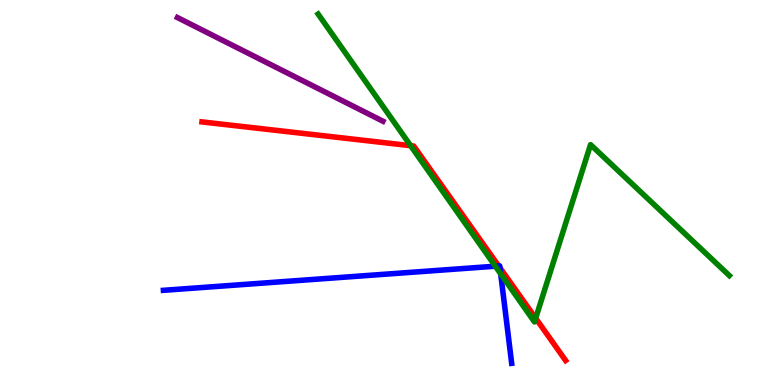[{'lines': ['blue', 'red'], 'intersections': [{'x': 6.43, 'y': 3.09}, {'x': 6.45, 'y': 3.05}]}, {'lines': ['green', 'red'], 'intersections': [{'x': 5.3, 'y': 6.22}, {'x': 6.91, 'y': 1.73}]}, {'lines': ['purple', 'red'], 'intersections': []}, {'lines': ['blue', 'green'], 'intersections': [{'x': 6.39, 'y': 3.09}, {'x': 6.46, 'y': 2.89}]}, {'lines': ['blue', 'purple'], 'intersections': []}, {'lines': ['green', 'purple'], 'intersections': []}]